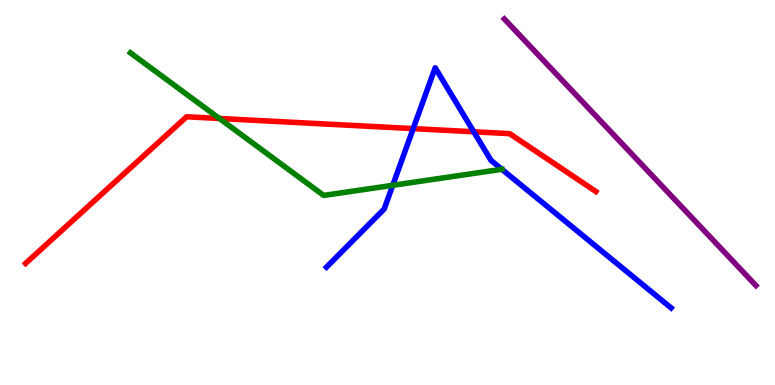[{'lines': ['blue', 'red'], 'intersections': [{'x': 5.33, 'y': 6.66}, {'x': 6.11, 'y': 6.58}]}, {'lines': ['green', 'red'], 'intersections': [{'x': 2.83, 'y': 6.92}]}, {'lines': ['purple', 'red'], 'intersections': []}, {'lines': ['blue', 'green'], 'intersections': [{'x': 5.07, 'y': 5.19}, {'x': 6.48, 'y': 5.6}]}, {'lines': ['blue', 'purple'], 'intersections': []}, {'lines': ['green', 'purple'], 'intersections': []}]